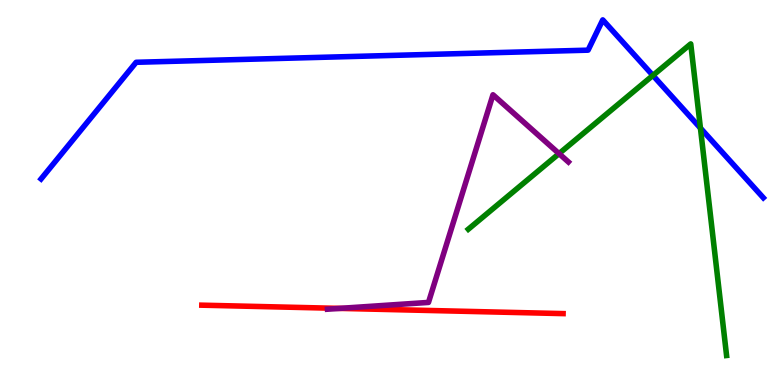[{'lines': ['blue', 'red'], 'intersections': []}, {'lines': ['green', 'red'], 'intersections': []}, {'lines': ['purple', 'red'], 'intersections': [{'x': 4.38, 'y': 1.99}]}, {'lines': ['blue', 'green'], 'intersections': [{'x': 8.42, 'y': 8.04}, {'x': 9.04, 'y': 6.67}]}, {'lines': ['blue', 'purple'], 'intersections': []}, {'lines': ['green', 'purple'], 'intersections': [{'x': 7.21, 'y': 6.01}]}]